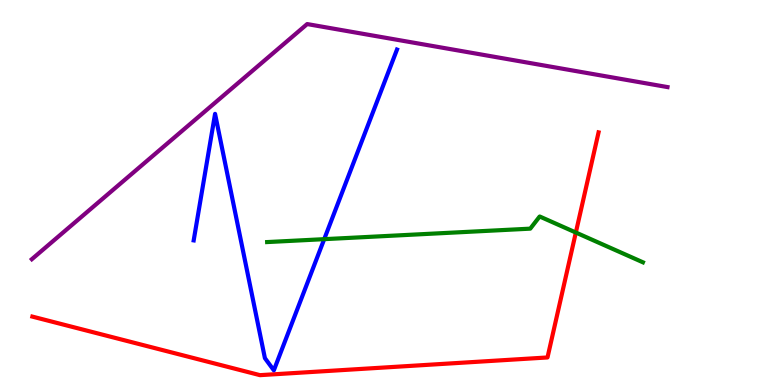[{'lines': ['blue', 'red'], 'intersections': []}, {'lines': ['green', 'red'], 'intersections': [{'x': 7.43, 'y': 3.96}]}, {'lines': ['purple', 'red'], 'intersections': []}, {'lines': ['blue', 'green'], 'intersections': [{'x': 4.18, 'y': 3.79}]}, {'lines': ['blue', 'purple'], 'intersections': []}, {'lines': ['green', 'purple'], 'intersections': []}]